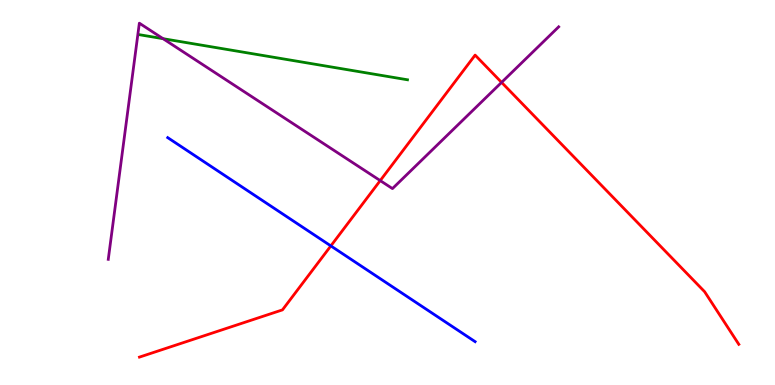[{'lines': ['blue', 'red'], 'intersections': [{'x': 4.27, 'y': 3.61}]}, {'lines': ['green', 'red'], 'intersections': []}, {'lines': ['purple', 'red'], 'intersections': [{'x': 4.91, 'y': 5.31}, {'x': 6.47, 'y': 7.86}]}, {'lines': ['blue', 'green'], 'intersections': []}, {'lines': ['blue', 'purple'], 'intersections': []}, {'lines': ['green', 'purple'], 'intersections': [{'x': 2.1, 'y': 9.0}]}]